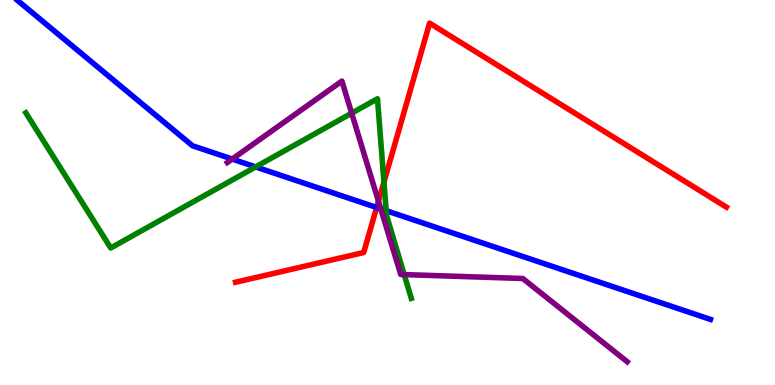[{'lines': ['blue', 'red'], 'intersections': [{'x': 4.86, 'y': 4.61}]}, {'lines': ['green', 'red'], 'intersections': [{'x': 4.95, 'y': 5.27}]}, {'lines': ['purple', 'red'], 'intersections': [{'x': 4.88, 'y': 4.77}]}, {'lines': ['blue', 'green'], 'intersections': [{'x': 3.3, 'y': 5.66}, {'x': 4.98, 'y': 4.53}]}, {'lines': ['blue', 'purple'], 'intersections': [{'x': 3.0, 'y': 5.87}, {'x': 4.91, 'y': 4.57}]}, {'lines': ['green', 'purple'], 'intersections': [{'x': 4.54, 'y': 7.06}, {'x': 5.22, 'y': 2.87}]}]